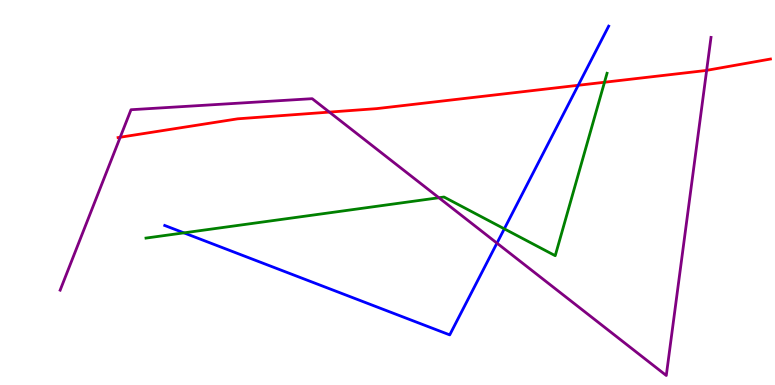[{'lines': ['blue', 'red'], 'intersections': [{'x': 7.46, 'y': 7.78}]}, {'lines': ['green', 'red'], 'intersections': [{'x': 7.8, 'y': 7.86}]}, {'lines': ['purple', 'red'], 'intersections': [{'x': 1.55, 'y': 6.44}, {'x': 4.25, 'y': 7.09}, {'x': 9.12, 'y': 8.17}]}, {'lines': ['blue', 'green'], 'intersections': [{'x': 2.37, 'y': 3.95}, {'x': 6.51, 'y': 4.06}]}, {'lines': ['blue', 'purple'], 'intersections': [{'x': 6.41, 'y': 3.69}]}, {'lines': ['green', 'purple'], 'intersections': [{'x': 5.66, 'y': 4.86}]}]